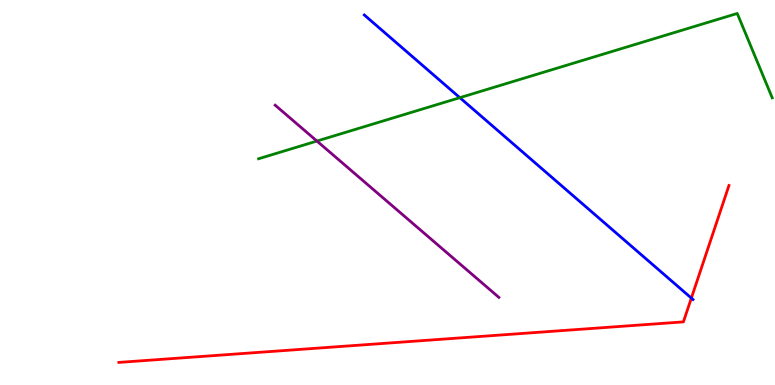[{'lines': ['blue', 'red'], 'intersections': [{'x': 8.92, 'y': 2.26}]}, {'lines': ['green', 'red'], 'intersections': []}, {'lines': ['purple', 'red'], 'intersections': []}, {'lines': ['blue', 'green'], 'intersections': [{'x': 5.93, 'y': 7.46}]}, {'lines': ['blue', 'purple'], 'intersections': []}, {'lines': ['green', 'purple'], 'intersections': [{'x': 4.09, 'y': 6.34}]}]